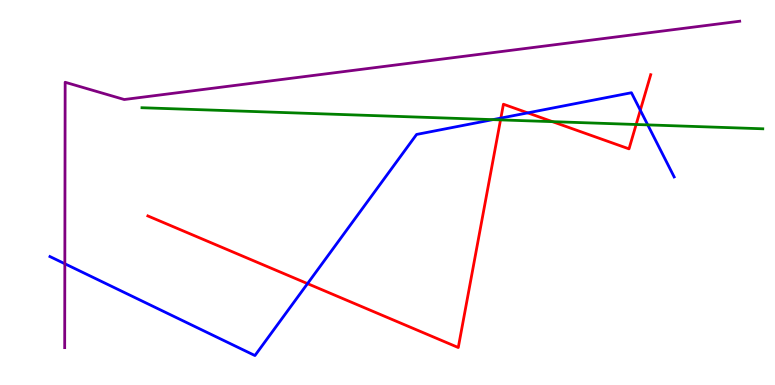[{'lines': ['blue', 'red'], 'intersections': [{'x': 3.97, 'y': 2.63}, {'x': 6.46, 'y': 6.93}, {'x': 6.81, 'y': 7.07}, {'x': 8.26, 'y': 7.14}]}, {'lines': ['green', 'red'], 'intersections': [{'x': 6.46, 'y': 6.89}, {'x': 7.13, 'y': 6.84}, {'x': 8.21, 'y': 6.77}]}, {'lines': ['purple', 'red'], 'intersections': []}, {'lines': ['blue', 'green'], 'intersections': [{'x': 6.36, 'y': 6.89}, {'x': 8.36, 'y': 6.76}]}, {'lines': ['blue', 'purple'], 'intersections': [{'x': 0.837, 'y': 3.15}]}, {'lines': ['green', 'purple'], 'intersections': []}]